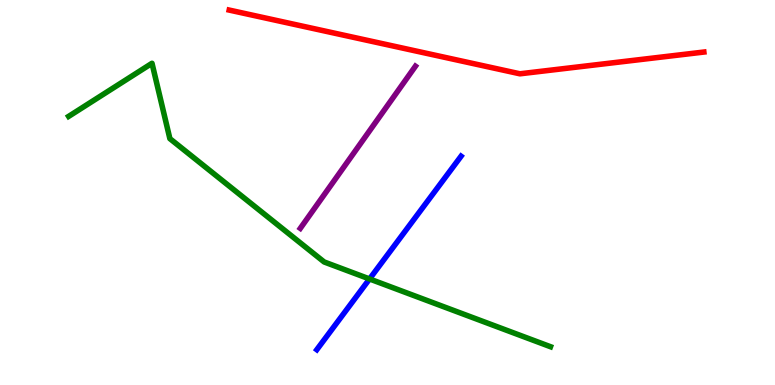[{'lines': ['blue', 'red'], 'intersections': []}, {'lines': ['green', 'red'], 'intersections': []}, {'lines': ['purple', 'red'], 'intersections': []}, {'lines': ['blue', 'green'], 'intersections': [{'x': 4.77, 'y': 2.75}]}, {'lines': ['blue', 'purple'], 'intersections': []}, {'lines': ['green', 'purple'], 'intersections': []}]